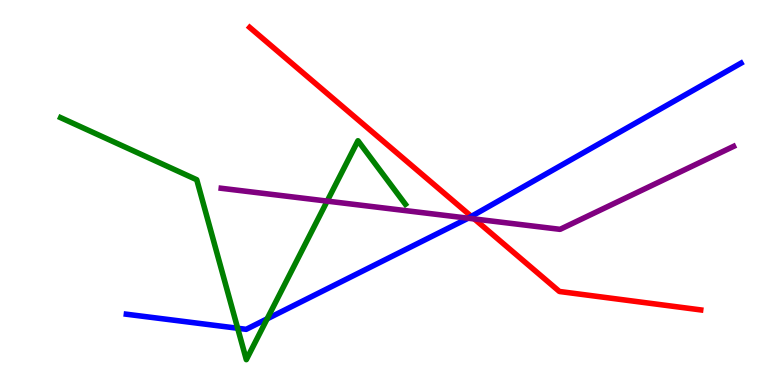[{'lines': ['blue', 'red'], 'intersections': [{'x': 6.08, 'y': 4.38}]}, {'lines': ['green', 'red'], 'intersections': []}, {'lines': ['purple', 'red'], 'intersections': [{'x': 6.12, 'y': 4.31}]}, {'lines': ['blue', 'green'], 'intersections': [{'x': 3.07, 'y': 1.47}, {'x': 3.45, 'y': 1.72}]}, {'lines': ['blue', 'purple'], 'intersections': [{'x': 6.04, 'y': 4.33}]}, {'lines': ['green', 'purple'], 'intersections': [{'x': 4.22, 'y': 4.78}]}]